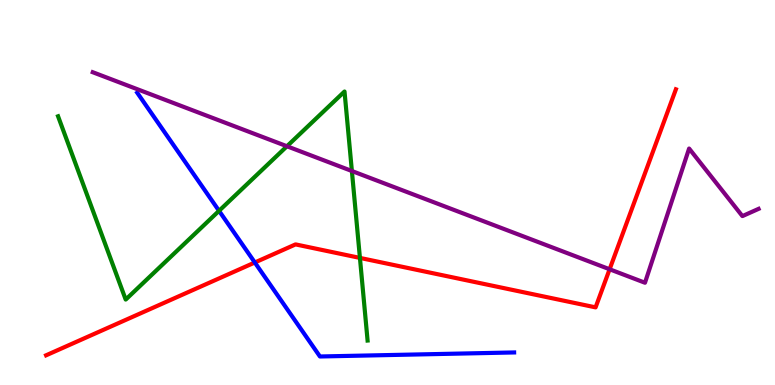[{'lines': ['blue', 'red'], 'intersections': [{'x': 3.29, 'y': 3.18}]}, {'lines': ['green', 'red'], 'intersections': [{'x': 4.64, 'y': 3.3}]}, {'lines': ['purple', 'red'], 'intersections': [{'x': 7.87, 'y': 3.01}]}, {'lines': ['blue', 'green'], 'intersections': [{'x': 2.83, 'y': 4.52}]}, {'lines': ['blue', 'purple'], 'intersections': []}, {'lines': ['green', 'purple'], 'intersections': [{'x': 3.7, 'y': 6.2}, {'x': 4.54, 'y': 5.56}]}]